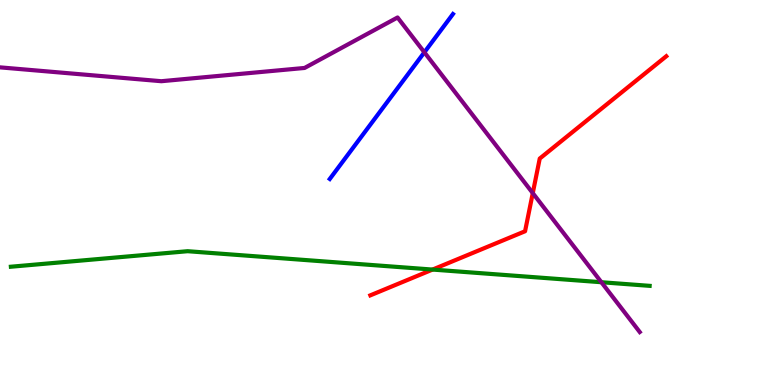[{'lines': ['blue', 'red'], 'intersections': []}, {'lines': ['green', 'red'], 'intersections': [{'x': 5.58, 'y': 3.0}]}, {'lines': ['purple', 'red'], 'intersections': [{'x': 6.87, 'y': 4.98}]}, {'lines': ['blue', 'green'], 'intersections': []}, {'lines': ['blue', 'purple'], 'intersections': [{'x': 5.48, 'y': 8.64}]}, {'lines': ['green', 'purple'], 'intersections': [{'x': 7.76, 'y': 2.67}]}]